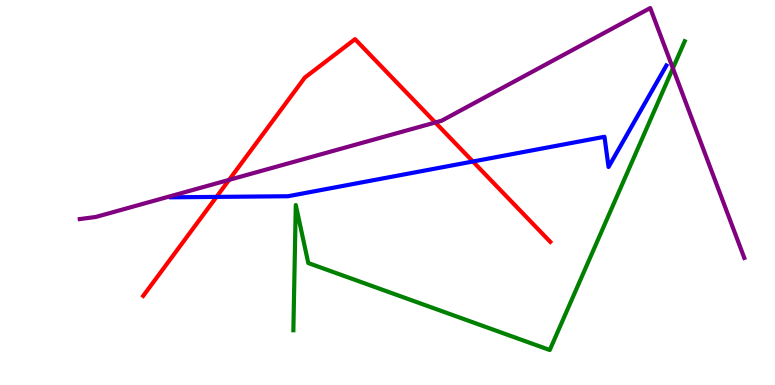[{'lines': ['blue', 'red'], 'intersections': [{'x': 2.79, 'y': 4.89}, {'x': 6.1, 'y': 5.8}]}, {'lines': ['green', 'red'], 'intersections': []}, {'lines': ['purple', 'red'], 'intersections': [{'x': 2.96, 'y': 5.33}, {'x': 5.62, 'y': 6.82}]}, {'lines': ['blue', 'green'], 'intersections': []}, {'lines': ['blue', 'purple'], 'intersections': []}, {'lines': ['green', 'purple'], 'intersections': [{'x': 8.68, 'y': 8.23}]}]